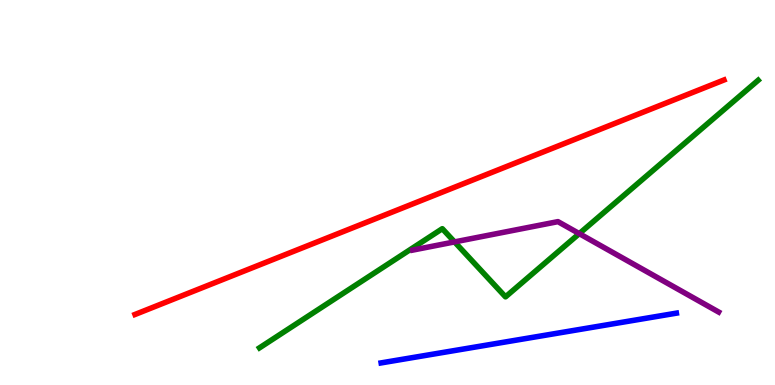[{'lines': ['blue', 'red'], 'intersections': []}, {'lines': ['green', 'red'], 'intersections': []}, {'lines': ['purple', 'red'], 'intersections': []}, {'lines': ['blue', 'green'], 'intersections': []}, {'lines': ['blue', 'purple'], 'intersections': []}, {'lines': ['green', 'purple'], 'intersections': [{'x': 5.87, 'y': 3.72}, {'x': 7.47, 'y': 3.93}]}]